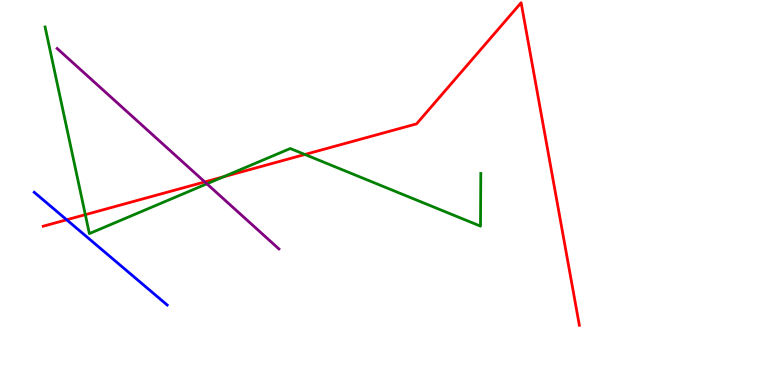[{'lines': ['blue', 'red'], 'intersections': [{'x': 0.86, 'y': 4.29}]}, {'lines': ['green', 'red'], 'intersections': [{'x': 1.1, 'y': 4.42}, {'x': 2.88, 'y': 5.41}, {'x': 3.93, 'y': 5.99}]}, {'lines': ['purple', 'red'], 'intersections': [{'x': 2.64, 'y': 5.27}]}, {'lines': ['blue', 'green'], 'intersections': []}, {'lines': ['blue', 'purple'], 'intersections': []}, {'lines': ['green', 'purple'], 'intersections': [{'x': 2.67, 'y': 5.23}]}]